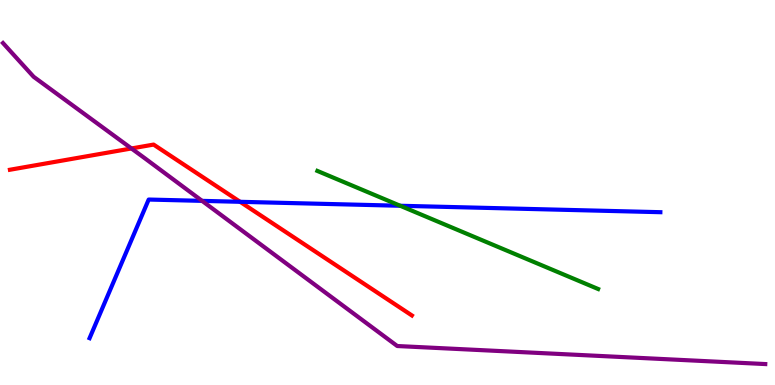[{'lines': ['blue', 'red'], 'intersections': [{'x': 3.1, 'y': 4.76}]}, {'lines': ['green', 'red'], 'intersections': []}, {'lines': ['purple', 'red'], 'intersections': [{'x': 1.7, 'y': 6.14}]}, {'lines': ['blue', 'green'], 'intersections': [{'x': 5.16, 'y': 4.66}]}, {'lines': ['blue', 'purple'], 'intersections': [{'x': 2.61, 'y': 4.78}]}, {'lines': ['green', 'purple'], 'intersections': []}]